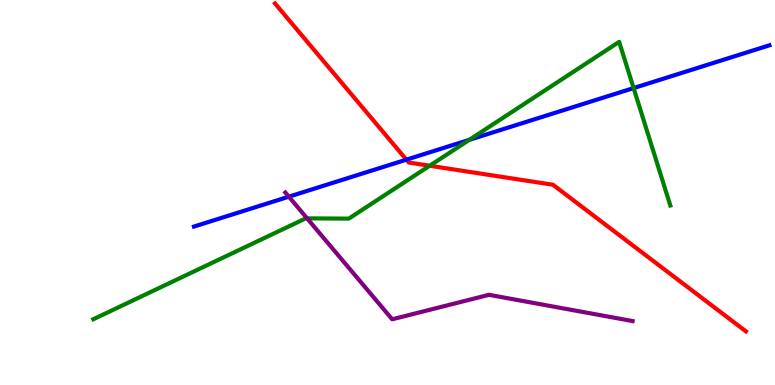[{'lines': ['blue', 'red'], 'intersections': [{'x': 5.24, 'y': 5.85}]}, {'lines': ['green', 'red'], 'intersections': [{'x': 5.54, 'y': 5.69}]}, {'lines': ['purple', 'red'], 'intersections': []}, {'lines': ['blue', 'green'], 'intersections': [{'x': 6.06, 'y': 6.37}, {'x': 8.18, 'y': 7.71}]}, {'lines': ['blue', 'purple'], 'intersections': [{'x': 3.73, 'y': 4.89}]}, {'lines': ['green', 'purple'], 'intersections': [{'x': 3.96, 'y': 4.33}]}]